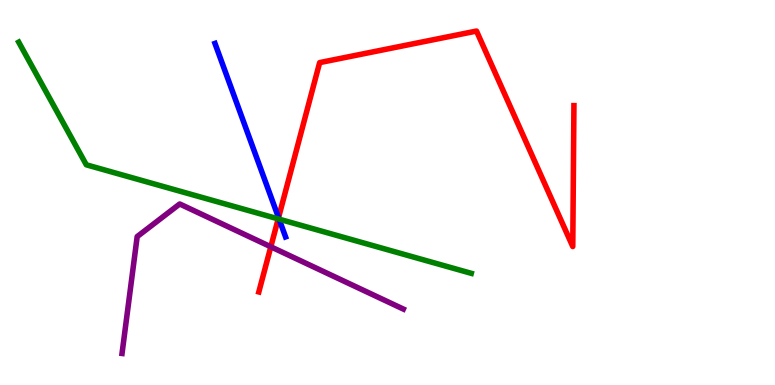[{'lines': ['blue', 'red'], 'intersections': [{'x': 3.59, 'y': 4.35}]}, {'lines': ['green', 'red'], 'intersections': [{'x': 3.59, 'y': 4.31}]}, {'lines': ['purple', 'red'], 'intersections': [{'x': 3.49, 'y': 3.59}]}, {'lines': ['blue', 'green'], 'intersections': [{'x': 3.6, 'y': 4.31}]}, {'lines': ['blue', 'purple'], 'intersections': []}, {'lines': ['green', 'purple'], 'intersections': []}]